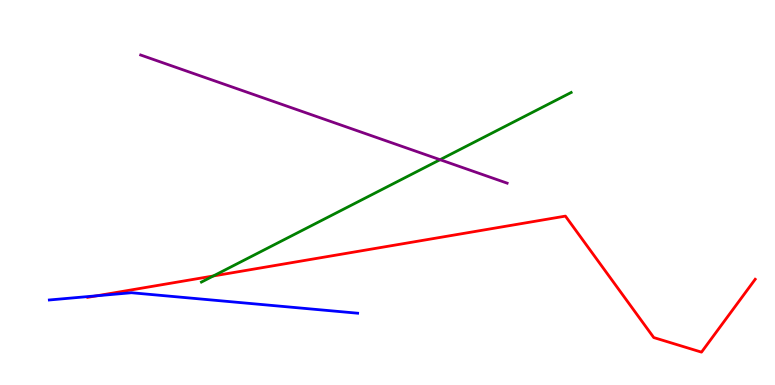[{'lines': ['blue', 'red'], 'intersections': [{'x': 1.25, 'y': 2.32}]}, {'lines': ['green', 'red'], 'intersections': [{'x': 2.75, 'y': 2.83}]}, {'lines': ['purple', 'red'], 'intersections': []}, {'lines': ['blue', 'green'], 'intersections': []}, {'lines': ['blue', 'purple'], 'intersections': []}, {'lines': ['green', 'purple'], 'intersections': [{'x': 5.68, 'y': 5.85}]}]